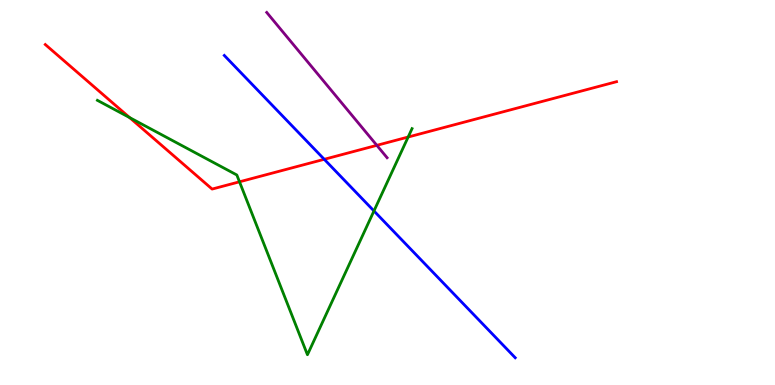[{'lines': ['blue', 'red'], 'intersections': [{'x': 4.18, 'y': 5.86}]}, {'lines': ['green', 'red'], 'intersections': [{'x': 1.67, 'y': 6.95}, {'x': 3.09, 'y': 5.28}, {'x': 5.27, 'y': 6.44}]}, {'lines': ['purple', 'red'], 'intersections': [{'x': 4.86, 'y': 6.22}]}, {'lines': ['blue', 'green'], 'intersections': [{'x': 4.83, 'y': 4.52}]}, {'lines': ['blue', 'purple'], 'intersections': []}, {'lines': ['green', 'purple'], 'intersections': []}]